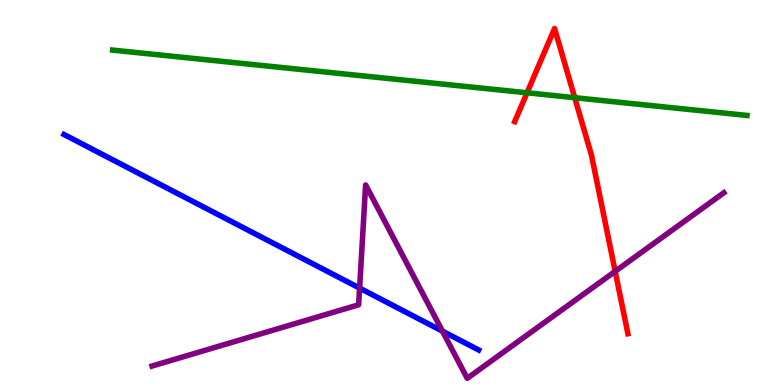[{'lines': ['blue', 'red'], 'intersections': []}, {'lines': ['green', 'red'], 'intersections': [{'x': 6.8, 'y': 7.59}, {'x': 7.42, 'y': 7.46}]}, {'lines': ['purple', 'red'], 'intersections': [{'x': 7.94, 'y': 2.95}]}, {'lines': ['blue', 'green'], 'intersections': []}, {'lines': ['blue', 'purple'], 'intersections': [{'x': 4.64, 'y': 2.52}, {'x': 5.71, 'y': 1.4}]}, {'lines': ['green', 'purple'], 'intersections': []}]